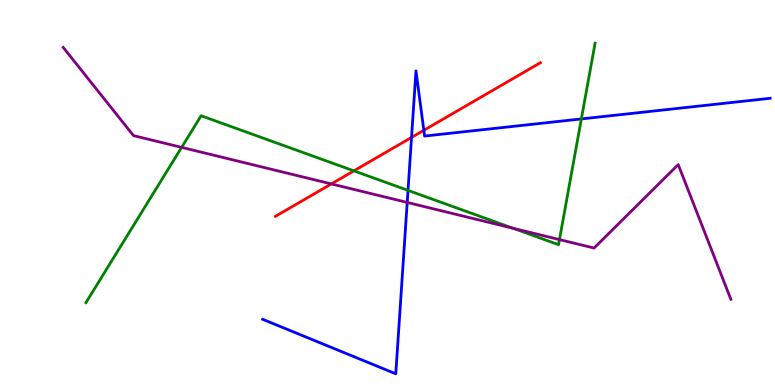[{'lines': ['blue', 'red'], 'intersections': [{'x': 5.31, 'y': 6.43}, {'x': 5.47, 'y': 6.62}]}, {'lines': ['green', 'red'], 'intersections': [{'x': 4.57, 'y': 5.56}]}, {'lines': ['purple', 'red'], 'intersections': [{'x': 4.28, 'y': 5.22}]}, {'lines': ['blue', 'green'], 'intersections': [{'x': 5.26, 'y': 5.06}, {'x': 7.5, 'y': 6.91}]}, {'lines': ['blue', 'purple'], 'intersections': [{'x': 5.25, 'y': 4.74}]}, {'lines': ['green', 'purple'], 'intersections': [{'x': 2.34, 'y': 6.17}, {'x': 6.62, 'y': 4.07}, {'x': 7.22, 'y': 3.78}]}]